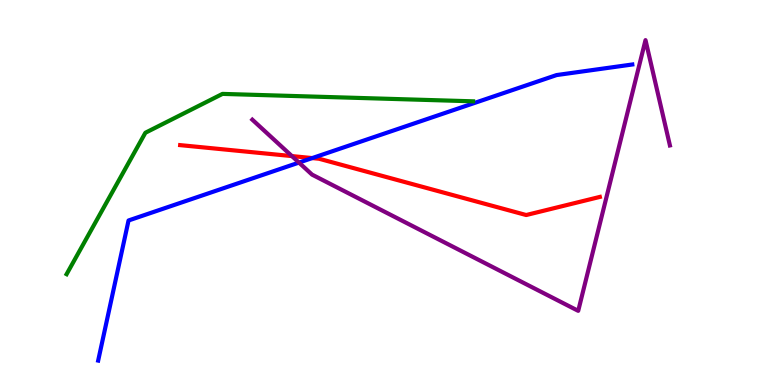[{'lines': ['blue', 'red'], 'intersections': [{'x': 4.03, 'y': 5.89}]}, {'lines': ['green', 'red'], 'intersections': []}, {'lines': ['purple', 'red'], 'intersections': [{'x': 3.77, 'y': 5.95}]}, {'lines': ['blue', 'green'], 'intersections': []}, {'lines': ['blue', 'purple'], 'intersections': [{'x': 3.86, 'y': 5.78}]}, {'lines': ['green', 'purple'], 'intersections': []}]